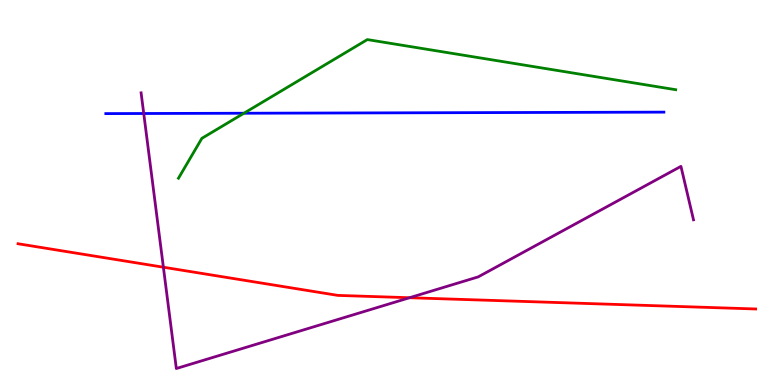[{'lines': ['blue', 'red'], 'intersections': []}, {'lines': ['green', 'red'], 'intersections': []}, {'lines': ['purple', 'red'], 'intersections': [{'x': 2.11, 'y': 3.06}, {'x': 5.28, 'y': 2.27}]}, {'lines': ['blue', 'green'], 'intersections': [{'x': 3.15, 'y': 7.06}]}, {'lines': ['blue', 'purple'], 'intersections': [{'x': 1.85, 'y': 7.05}]}, {'lines': ['green', 'purple'], 'intersections': []}]